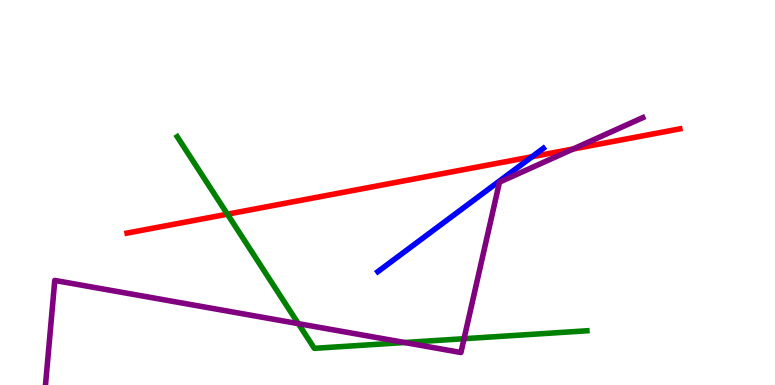[{'lines': ['blue', 'red'], 'intersections': [{'x': 6.87, 'y': 5.93}]}, {'lines': ['green', 'red'], 'intersections': [{'x': 2.93, 'y': 4.44}]}, {'lines': ['purple', 'red'], 'intersections': [{'x': 7.4, 'y': 6.13}]}, {'lines': ['blue', 'green'], 'intersections': []}, {'lines': ['blue', 'purple'], 'intersections': []}, {'lines': ['green', 'purple'], 'intersections': [{'x': 3.85, 'y': 1.59}, {'x': 5.22, 'y': 1.1}, {'x': 5.99, 'y': 1.2}]}]